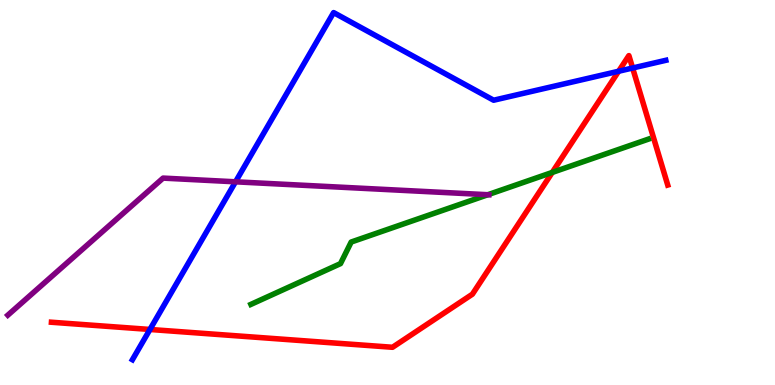[{'lines': ['blue', 'red'], 'intersections': [{'x': 1.93, 'y': 1.44}, {'x': 7.98, 'y': 8.15}, {'x': 8.16, 'y': 8.23}]}, {'lines': ['green', 'red'], 'intersections': [{'x': 7.13, 'y': 5.52}]}, {'lines': ['purple', 'red'], 'intersections': []}, {'lines': ['blue', 'green'], 'intersections': []}, {'lines': ['blue', 'purple'], 'intersections': [{'x': 3.04, 'y': 5.28}]}, {'lines': ['green', 'purple'], 'intersections': [{'x': 6.29, 'y': 4.94}]}]